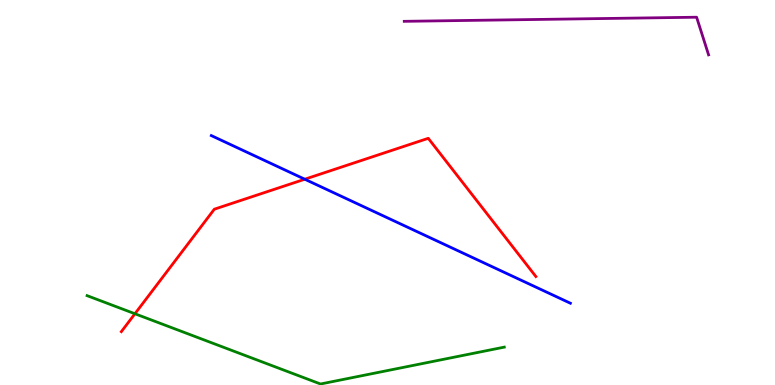[{'lines': ['blue', 'red'], 'intersections': [{'x': 3.93, 'y': 5.34}]}, {'lines': ['green', 'red'], 'intersections': [{'x': 1.74, 'y': 1.85}]}, {'lines': ['purple', 'red'], 'intersections': []}, {'lines': ['blue', 'green'], 'intersections': []}, {'lines': ['blue', 'purple'], 'intersections': []}, {'lines': ['green', 'purple'], 'intersections': []}]